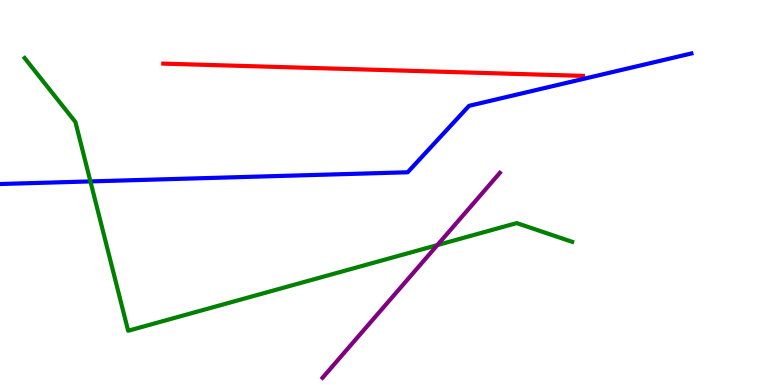[{'lines': ['blue', 'red'], 'intersections': []}, {'lines': ['green', 'red'], 'intersections': []}, {'lines': ['purple', 'red'], 'intersections': []}, {'lines': ['blue', 'green'], 'intersections': [{'x': 1.17, 'y': 5.29}]}, {'lines': ['blue', 'purple'], 'intersections': []}, {'lines': ['green', 'purple'], 'intersections': [{'x': 5.64, 'y': 3.63}]}]